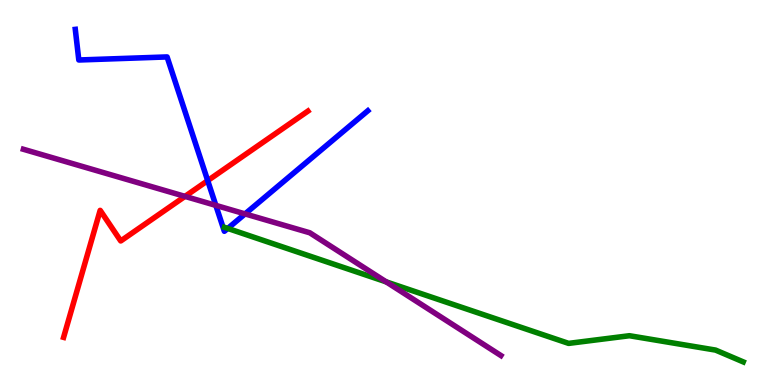[{'lines': ['blue', 'red'], 'intersections': [{'x': 2.68, 'y': 5.31}]}, {'lines': ['green', 'red'], 'intersections': []}, {'lines': ['purple', 'red'], 'intersections': [{'x': 2.39, 'y': 4.9}]}, {'lines': ['blue', 'green'], 'intersections': [{'x': 2.94, 'y': 4.07}]}, {'lines': ['blue', 'purple'], 'intersections': [{'x': 2.79, 'y': 4.67}, {'x': 3.16, 'y': 4.44}]}, {'lines': ['green', 'purple'], 'intersections': [{'x': 4.98, 'y': 2.68}]}]